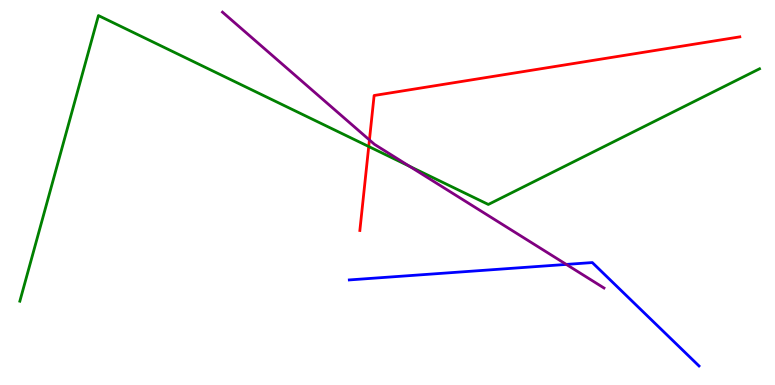[{'lines': ['blue', 'red'], 'intersections': []}, {'lines': ['green', 'red'], 'intersections': [{'x': 4.76, 'y': 6.19}]}, {'lines': ['purple', 'red'], 'intersections': [{'x': 4.77, 'y': 6.36}]}, {'lines': ['blue', 'green'], 'intersections': []}, {'lines': ['blue', 'purple'], 'intersections': [{'x': 7.31, 'y': 3.13}]}, {'lines': ['green', 'purple'], 'intersections': [{'x': 5.28, 'y': 5.68}]}]